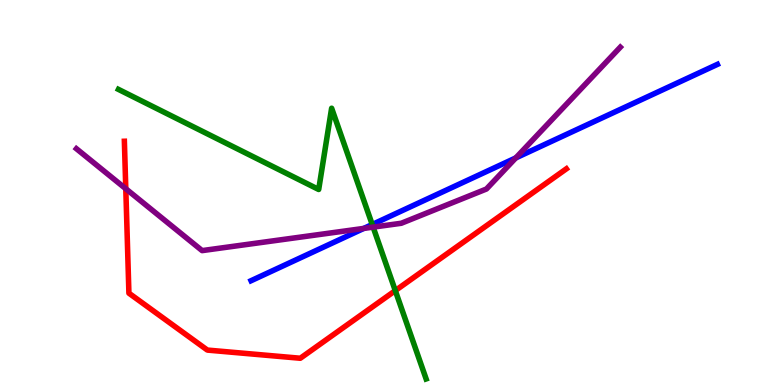[{'lines': ['blue', 'red'], 'intersections': []}, {'lines': ['green', 'red'], 'intersections': [{'x': 5.1, 'y': 2.45}]}, {'lines': ['purple', 'red'], 'intersections': [{'x': 1.62, 'y': 5.1}]}, {'lines': ['blue', 'green'], 'intersections': [{'x': 4.8, 'y': 4.17}]}, {'lines': ['blue', 'purple'], 'intersections': [{'x': 4.69, 'y': 4.07}, {'x': 6.66, 'y': 5.9}]}, {'lines': ['green', 'purple'], 'intersections': [{'x': 4.81, 'y': 4.1}]}]